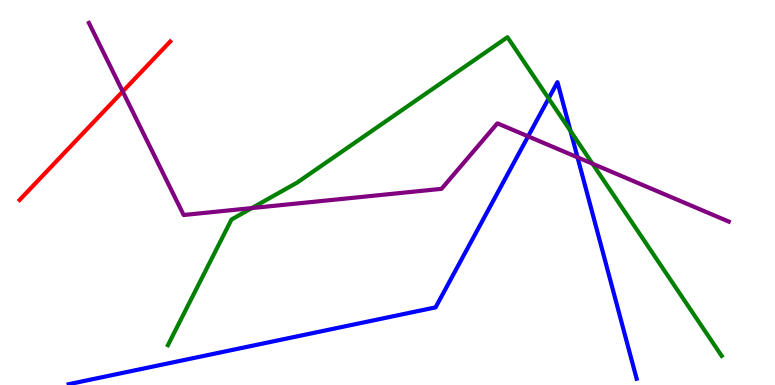[{'lines': ['blue', 'red'], 'intersections': []}, {'lines': ['green', 'red'], 'intersections': []}, {'lines': ['purple', 'red'], 'intersections': [{'x': 1.58, 'y': 7.62}]}, {'lines': ['blue', 'green'], 'intersections': [{'x': 7.08, 'y': 7.44}, {'x': 7.36, 'y': 6.6}]}, {'lines': ['blue', 'purple'], 'intersections': [{'x': 6.81, 'y': 6.46}, {'x': 7.45, 'y': 5.91}]}, {'lines': ['green', 'purple'], 'intersections': [{'x': 3.25, 'y': 4.6}, {'x': 7.65, 'y': 5.75}]}]